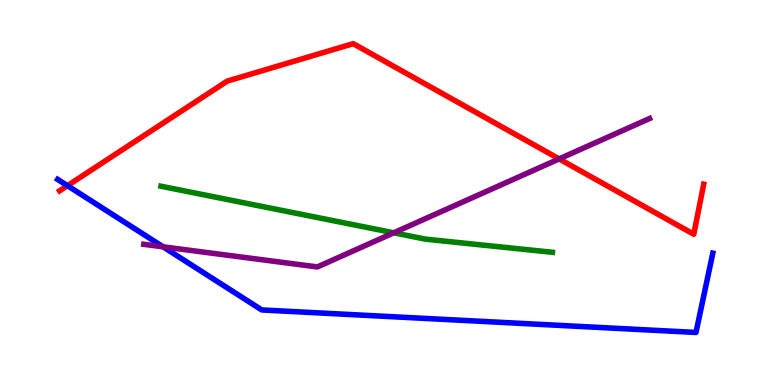[{'lines': ['blue', 'red'], 'intersections': [{'x': 0.87, 'y': 5.18}]}, {'lines': ['green', 'red'], 'intersections': []}, {'lines': ['purple', 'red'], 'intersections': [{'x': 7.21, 'y': 5.87}]}, {'lines': ['blue', 'green'], 'intersections': []}, {'lines': ['blue', 'purple'], 'intersections': [{'x': 2.1, 'y': 3.59}]}, {'lines': ['green', 'purple'], 'intersections': [{'x': 5.08, 'y': 3.95}]}]